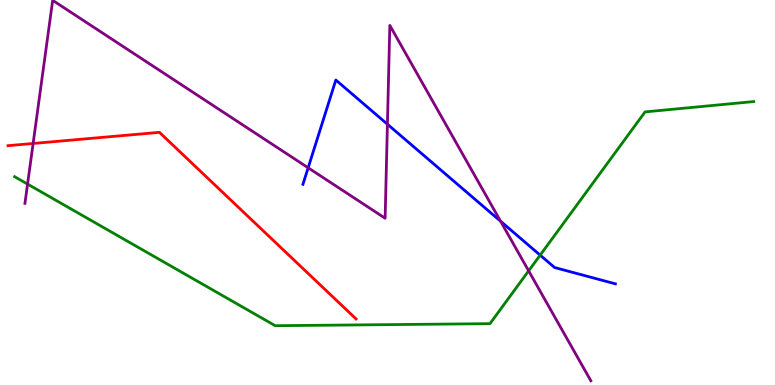[{'lines': ['blue', 'red'], 'intersections': []}, {'lines': ['green', 'red'], 'intersections': []}, {'lines': ['purple', 'red'], 'intersections': [{'x': 0.427, 'y': 6.27}]}, {'lines': ['blue', 'green'], 'intersections': [{'x': 6.97, 'y': 3.37}]}, {'lines': ['blue', 'purple'], 'intersections': [{'x': 3.98, 'y': 5.64}, {'x': 5.0, 'y': 6.77}, {'x': 6.46, 'y': 4.25}]}, {'lines': ['green', 'purple'], 'intersections': [{'x': 0.356, 'y': 5.22}, {'x': 6.82, 'y': 2.96}]}]